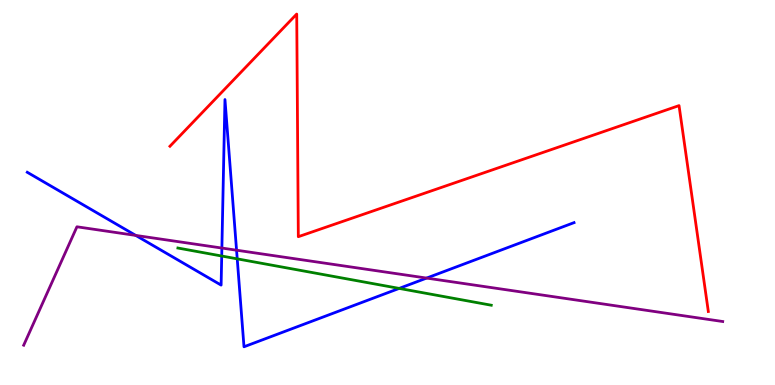[{'lines': ['blue', 'red'], 'intersections': []}, {'lines': ['green', 'red'], 'intersections': []}, {'lines': ['purple', 'red'], 'intersections': []}, {'lines': ['blue', 'green'], 'intersections': [{'x': 2.86, 'y': 3.35}, {'x': 3.06, 'y': 3.28}, {'x': 5.15, 'y': 2.51}]}, {'lines': ['blue', 'purple'], 'intersections': [{'x': 1.75, 'y': 3.89}, {'x': 2.86, 'y': 3.56}, {'x': 3.05, 'y': 3.5}, {'x': 5.5, 'y': 2.78}]}, {'lines': ['green', 'purple'], 'intersections': []}]